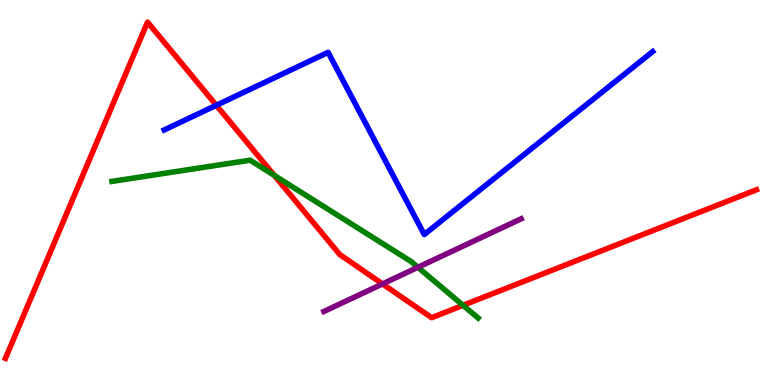[{'lines': ['blue', 'red'], 'intersections': [{'x': 2.79, 'y': 7.27}]}, {'lines': ['green', 'red'], 'intersections': [{'x': 3.54, 'y': 5.44}, {'x': 5.97, 'y': 2.07}]}, {'lines': ['purple', 'red'], 'intersections': [{'x': 4.94, 'y': 2.63}]}, {'lines': ['blue', 'green'], 'intersections': []}, {'lines': ['blue', 'purple'], 'intersections': []}, {'lines': ['green', 'purple'], 'intersections': [{'x': 5.39, 'y': 3.06}]}]